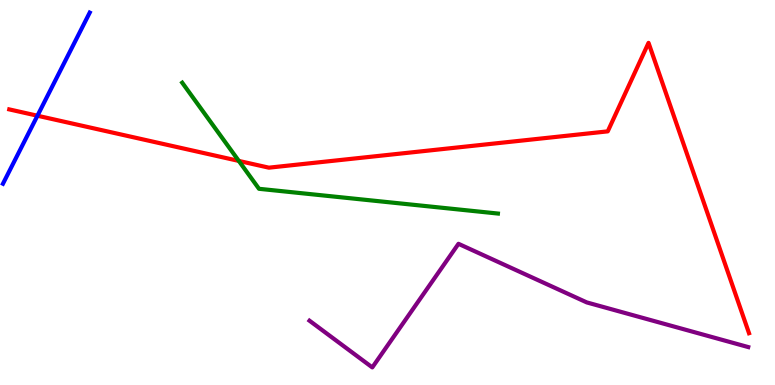[{'lines': ['blue', 'red'], 'intersections': [{'x': 0.483, 'y': 6.99}]}, {'lines': ['green', 'red'], 'intersections': [{'x': 3.08, 'y': 5.82}]}, {'lines': ['purple', 'red'], 'intersections': []}, {'lines': ['blue', 'green'], 'intersections': []}, {'lines': ['blue', 'purple'], 'intersections': []}, {'lines': ['green', 'purple'], 'intersections': []}]